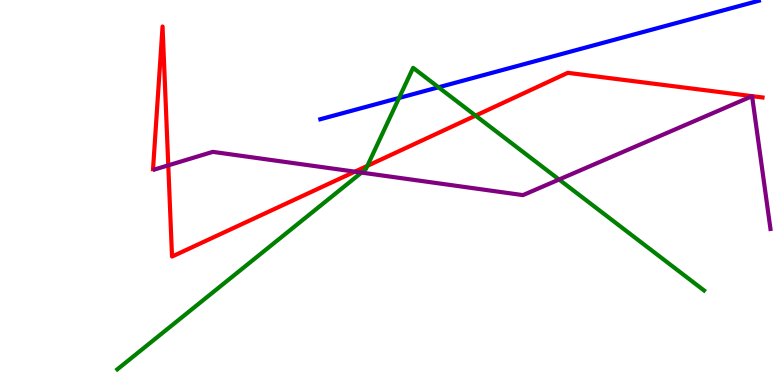[{'lines': ['blue', 'red'], 'intersections': []}, {'lines': ['green', 'red'], 'intersections': [{'x': 4.74, 'y': 5.69}, {'x': 6.14, 'y': 7.0}]}, {'lines': ['purple', 'red'], 'intersections': [{'x': 2.17, 'y': 5.71}, {'x': 4.58, 'y': 5.54}]}, {'lines': ['blue', 'green'], 'intersections': [{'x': 5.15, 'y': 7.46}, {'x': 5.66, 'y': 7.73}]}, {'lines': ['blue', 'purple'], 'intersections': []}, {'lines': ['green', 'purple'], 'intersections': [{'x': 4.66, 'y': 5.52}, {'x': 7.21, 'y': 5.34}]}]